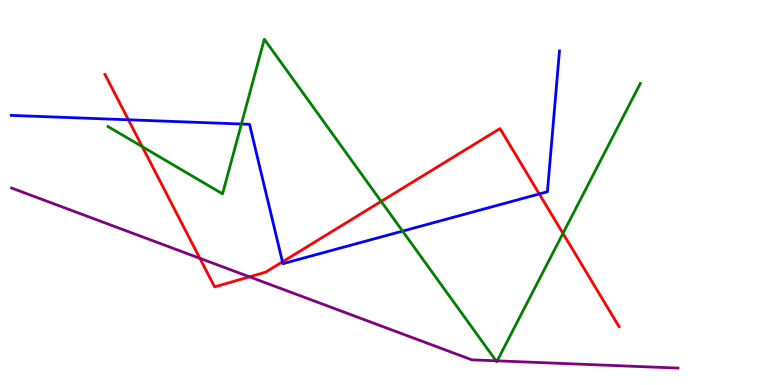[{'lines': ['blue', 'red'], 'intersections': [{'x': 1.66, 'y': 6.89}, {'x': 3.64, 'y': 3.2}, {'x': 6.96, 'y': 4.96}]}, {'lines': ['green', 'red'], 'intersections': [{'x': 1.84, 'y': 6.19}, {'x': 4.92, 'y': 4.77}, {'x': 7.26, 'y': 3.94}]}, {'lines': ['purple', 'red'], 'intersections': [{'x': 2.58, 'y': 3.29}, {'x': 3.22, 'y': 2.81}]}, {'lines': ['blue', 'green'], 'intersections': [{'x': 3.11, 'y': 6.78}, {'x': 5.19, 'y': 4.0}]}, {'lines': ['blue', 'purple'], 'intersections': []}, {'lines': ['green', 'purple'], 'intersections': [{'x': 6.4, 'y': 0.628}, {'x': 6.42, 'y': 0.627}]}]